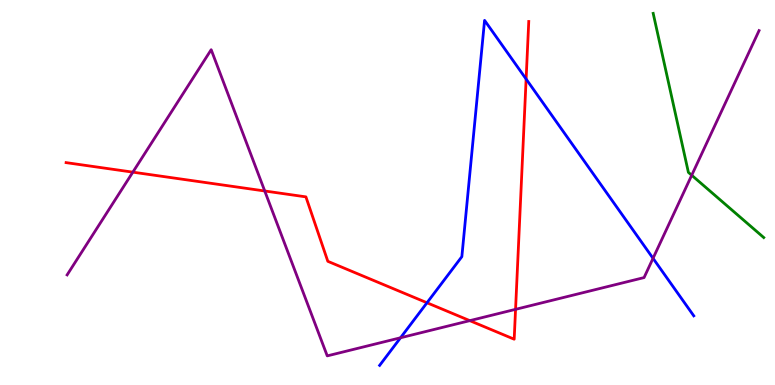[{'lines': ['blue', 'red'], 'intersections': [{'x': 5.51, 'y': 2.14}, {'x': 6.79, 'y': 7.95}]}, {'lines': ['green', 'red'], 'intersections': []}, {'lines': ['purple', 'red'], 'intersections': [{'x': 1.71, 'y': 5.53}, {'x': 3.42, 'y': 5.04}, {'x': 6.06, 'y': 1.67}, {'x': 6.65, 'y': 1.97}]}, {'lines': ['blue', 'green'], 'intersections': []}, {'lines': ['blue', 'purple'], 'intersections': [{'x': 5.17, 'y': 1.23}, {'x': 8.43, 'y': 3.29}]}, {'lines': ['green', 'purple'], 'intersections': [{'x': 8.93, 'y': 5.45}]}]